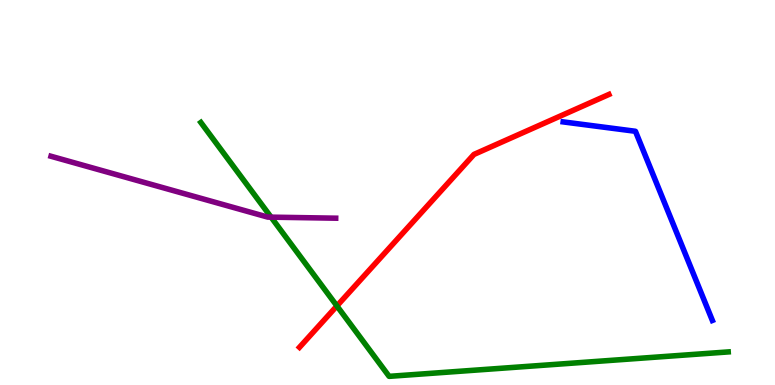[{'lines': ['blue', 'red'], 'intersections': []}, {'lines': ['green', 'red'], 'intersections': [{'x': 4.35, 'y': 2.05}]}, {'lines': ['purple', 'red'], 'intersections': []}, {'lines': ['blue', 'green'], 'intersections': []}, {'lines': ['blue', 'purple'], 'intersections': []}, {'lines': ['green', 'purple'], 'intersections': [{'x': 3.5, 'y': 4.36}]}]